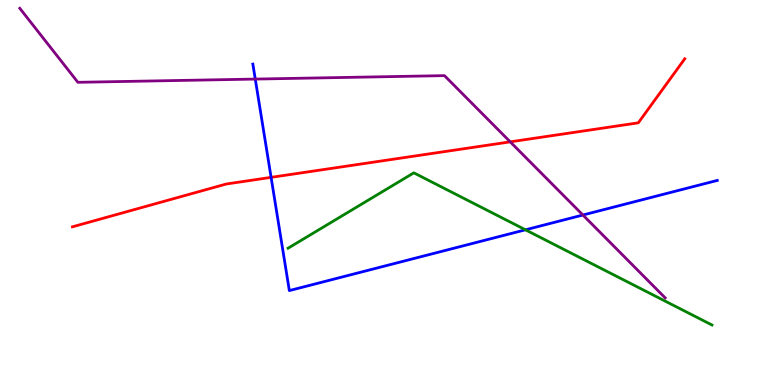[{'lines': ['blue', 'red'], 'intersections': [{'x': 3.5, 'y': 5.39}]}, {'lines': ['green', 'red'], 'intersections': []}, {'lines': ['purple', 'red'], 'intersections': [{'x': 6.58, 'y': 6.32}]}, {'lines': ['blue', 'green'], 'intersections': [{'x': 6.78, 'y': 4.03}]}, {'lines': ['blue', 'purple'], 'intersections': [{'x': 3.29, 'y': 7.95}, {'x': 7.52, 'y': 4.42}]}, {'lines': ['green', 'purple'], 'intersections': []}]